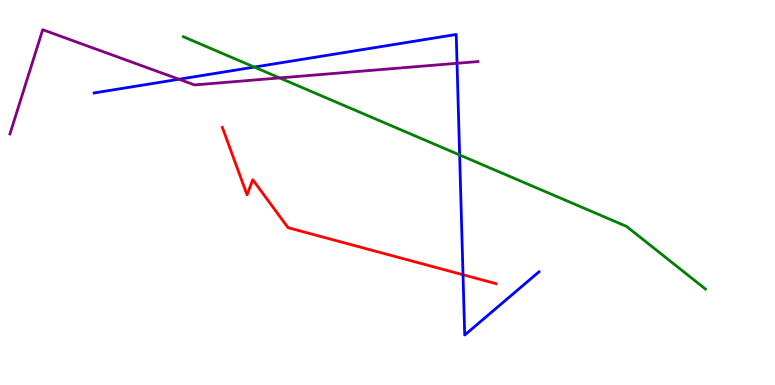[{'lines': ['blue', 'red'], 'intersections': [{'x': 5.97, 'y': 2.86}]}, {'lines': ['green', 'red'], 'intersections': []}, {'lines': ['purple', 'red'], 'intersections': []}, {'lines': ['blue', 'green'], 'intersections': [{'x': 3.28, 'y': 8.26}, {'x': 5.93, 'y': 5.98}]}, {'lines': ['blue', 'purple'], 'intersections': [{'x': 2.31, 'y': 7.94}, {'x': 5.9, 'y': 8.36}]}, {'lines': ['green', 'purple'], 'intersections': [{'x': 3.61, 'y': 7.98}]}]